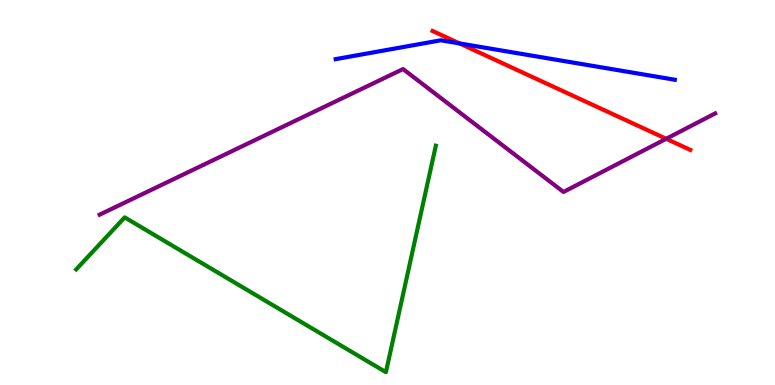[{'lines': ['blue', 'red'], 'intersections': [{'x': 5.93, 'y': 8.87}]}, {'lines': ['green', 'red'], 'intersections': []}, {'lines': ['purple', 'red'], 'intersections': [{'x': 8.6, 'y': 6.4}]}, {'lines': ['blue', 'green'], 'intersections': []}, {'lines': ['blue', 'purple'], 'intersections': []}, {'lines': ['green', 'purple'], 'intersections': []}]